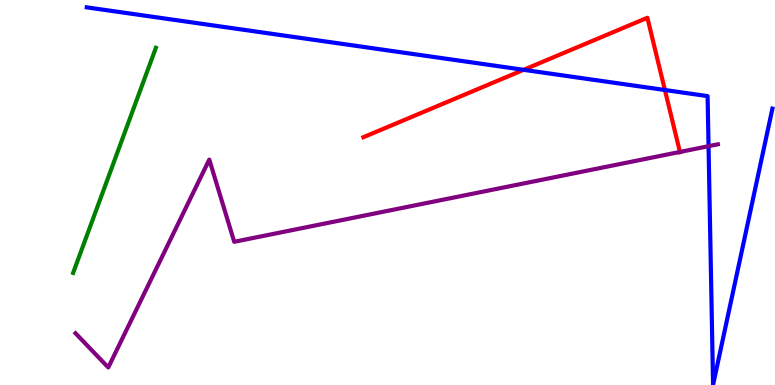[{'lines': ['blue', 'red'], 'intersections': [{'x': 6.76, 'y': 8.19}, {'x': 8.58, 'y': 7.66}]}, {'lines': ['green', 'red'], 'intersections': []}, {'lines': ['purple', 'red'], 'intersections': [{'x': 8.77, 'y': 6.05}]}, {'lines': ['blue', 'green'], 'intersections': []}, {'lines': ['blue', 'purple'], 'intersections': [{'x': 9.14, 'y': 6.2}]}, {'lines': ['green', 'purple'], 'intersections': []}]